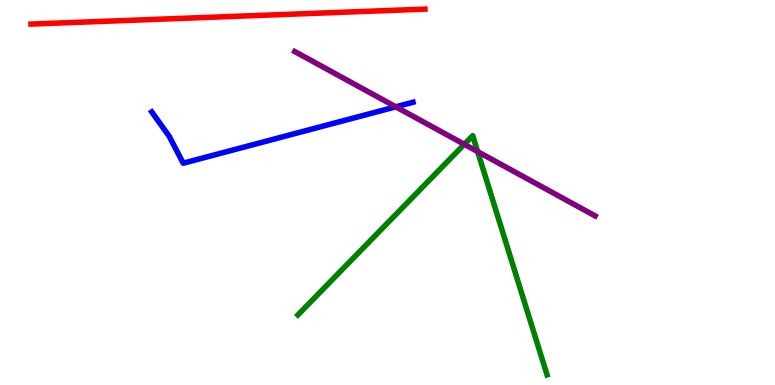[{'lines': ['blue', 'red'], 'intersections': []}, {'lines': ['green', 'red'], 'intersections': []}, {'lines': ['purple', 'red'], 'intersections': []}, {'lines': ['blue', 'green'], 'intersections': []}, {'lines': ['blue', 'purple'], 'intersections': [{'x': 5.11, 'y': 7.23}]}, {'lines': ['green', 'purple'], 'intersections': [{'x': 5.99, 'y': 6.25}, {'x': 6.16, 'y': 6.06}]}]